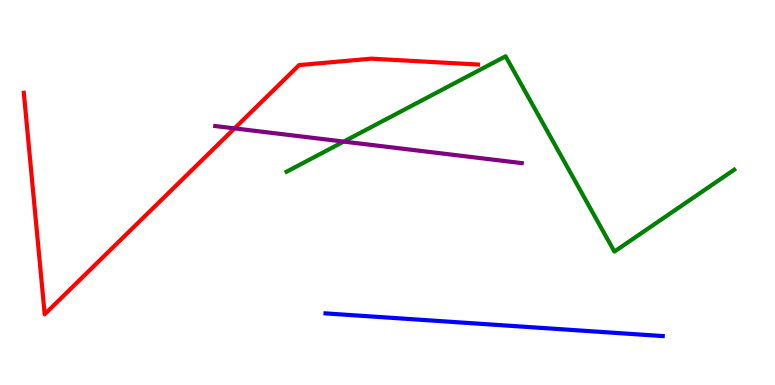[{'lines': ['blue', 'red'], 'intersections': []}, {'lines': ['green', 'red'], 'intersections': []}, {'lines': ['purple', 'red'], 'intersections': [{'x': 3.03, 'y': 6.67}]}, {'lines': ['blue', 'green'], 'intersections': []}, {'lines': ['blue', 'purple'], 'intersections': []}, {'lines': ['green', 'purple'], 'intersections': [{'x': 4.44, 'y': 6.32}]}]